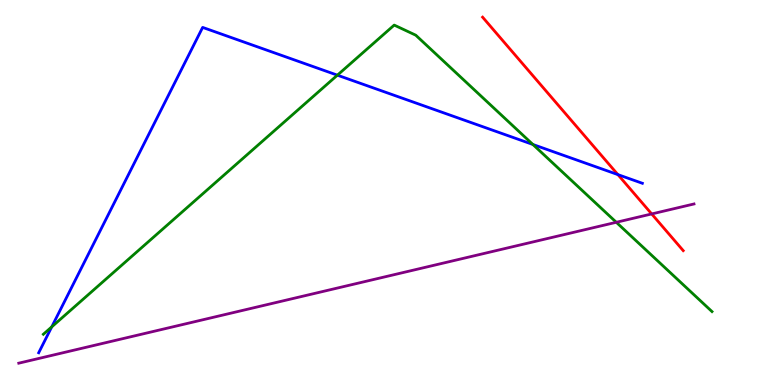[{'lines': ['blue', 'red'], 'intersections': [{'x': 7.97, 'y': 5.46}]}, {'lines': ['green', 'red'], 'intersections': []}, {'lines': ['purple', 'red'], 'intersections': [{'x': 8.41, 'y': 4.44}]}, {'lines': ['blue', 'green'], 'intersections': [{'x': 0.668, 'y': 1.51}, {'x': 4.35, 'y': 8.05}, {'x': 6.88, 'y': 6.25}]}, {'lines': ['blue', 'purple'], 'intersections': []}, {'lines': ['green', 'purple'], 'intersections': [{'x': 7.95, 'y': 4.23}]}]